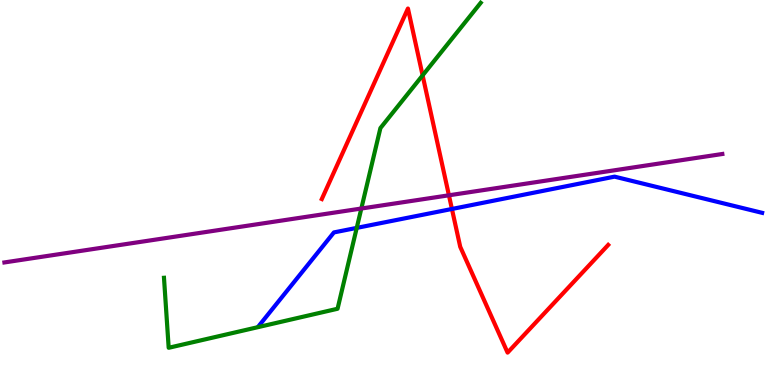[{'lines': ['blue', 'red'], 'intersections': [{'x': 5.83, 'y': 4.57}]}, {'lines': ['green', 'red'], 'intersections': [{'x': 5.45, 'y': 8.04}]}, {'lines': ['purple', 'red'], 'intersections': [{'x': 5.79, 'y': 4.93}]}, {'lines': ['blue', 'green'], 'intersections': [{'x': 4.6, 'y': 4.08}]}, {'lines': ['blue', 'purple'], 'intersections': []}, {'lines': ['green', 'purple'], 'intersections': [{'x': 4.66, 'y': 4.58}]}]